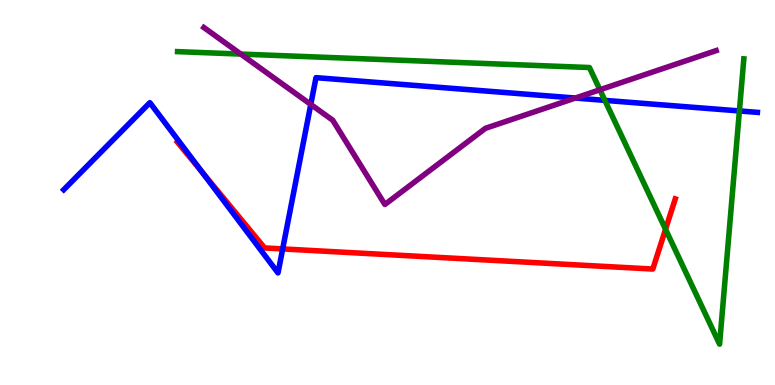[{'lines': ['blue', 'red'], 'intersections': [{'x': 2.61, 'y': 5.52}, {'x': 3.65, 'y': 3.53}]}, {'lines': ['green', 'red'], 'intersections': [{'x': 8.59, 'y': 4.04}]}, {'lines': ['purple', 'red'], 'intersections': []}, {'lines': ['blue', 'green'], 'intersections': [{'x': 7.81, 'y': 7.39}, {'x': 9.54, 'y': 7.12}]}, {'lines': ['blue', 'purple'], 'intersections': [{'x': 4.01, 'y': 7.29}, {'x': 7.42, 'y': 7.45}]}, {'lines': ['green', 'purple'], 'intersections': [{'x': 3.11, 'y': 8.6}, {'x': 7.74, 'y': 7.67}]}]